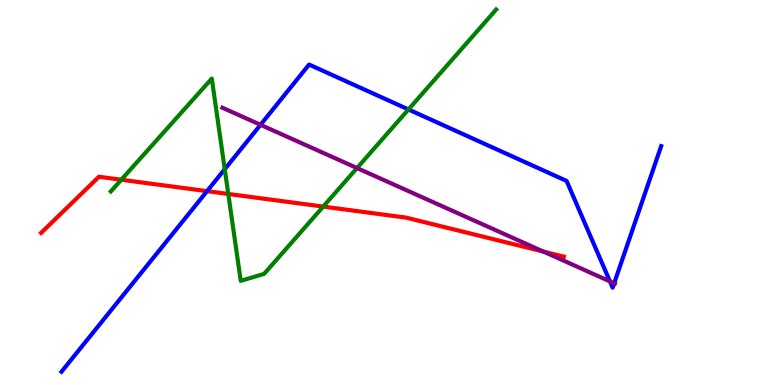[{'lines': ['blue', 'red'], 'intersections': [{'x': 2.67, 'y': 5.04}]}, {'lines': ['green', 'red'], 'intersections': [{'x': 1.57, 'y': 5.33}, {'x': 2.95, 'y': 4.96}, {'x': 4.17, 'y': 4.63}]}, {'lines': ['purple', 'red'], 'intersections': [{'x': 7.01, 'y': 3.47}]}, {'lines': ['blue', 'green'], 'intersections': [{'x': 2.9, 'y': 5.61}, {'x': 5.27, 'y': 7.16}]}, {'lines': ['blue', 'purple'], 'intersections': [{'x': 3.36, 'y': 6.76}, {'x': 7.87, 'y': 2.69}, {'x': 7.92, 'y': 2.64}]}, {'lines': ['green', 'purple'], 'intersections': [{'x': 4.61, 'y': 5.63}]}]